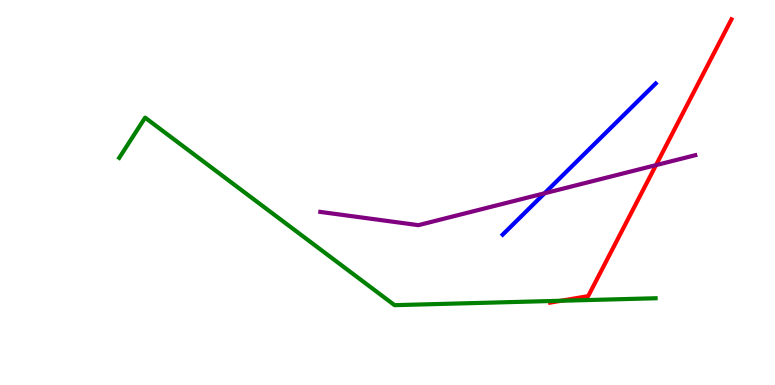[{'lines': ['blue', 'red'], 'intersections': []}, {'lines': ['green', 'red'], 'intersections': [{'x': 7.24, 'y': 2.19}]}, {'lines': ['purple', 'red'], 'intersections': [{'x': 8.46, 'y': 5.71}]}, {'lines': ['blue', 'green'], 'intersections': []}, {'lines': ['blue', 'purple'], 'intersections': [{'x': 7.03, 'y': 4.98}]}, {'lines': ['green', 'purple'], 'intersections': []}]